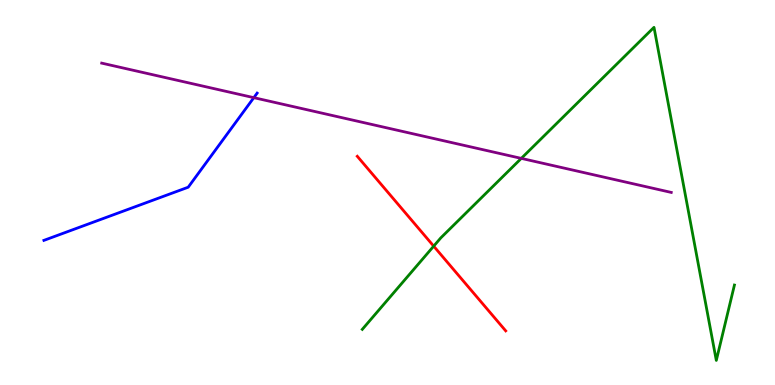[{'lines': ['blue', 'red'], 'intersections': []}, {'lines': ['green', 'red'], 'intersections': [{'x': 5.6, 'y': 3.61}]}, {'lines': ['purple', 'red'], 'intersections': []}, {'lines': ['blue', 'green'], 'intersections': []}, {'lines': ['blue', 'purple'], 'intersections': [{'x': 3.28, 'y': 7.46}]}, {'lines': ['green', 'purple'], 'intersections': [{'x': 6.73, 'y': 5.89}]}]